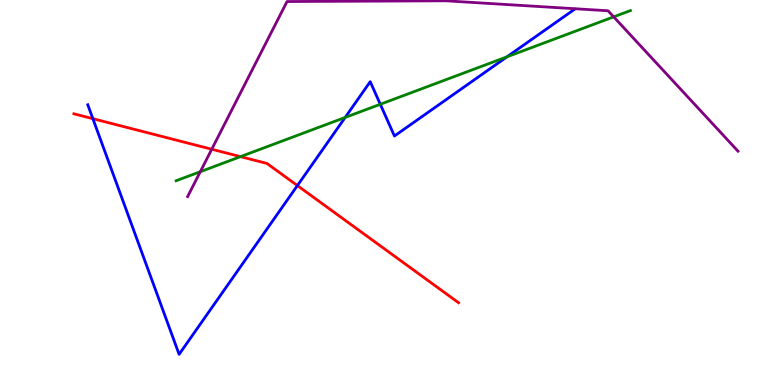[{'lines': ['blue', 'red'], 'intersections': [{'x': 1.2, 'y': 6.92}, {'x': 3.84, 'y': 5.18}]}, {'lines': ['green', 'red'], 'intersections': [{'x': 3.1, 'y': 5.93}]}, {'lines': ['purple', 'red'], 'intersections': [{'x': 2.73, 'y': 6.12}]}, {'lines': ['blue', 'green'], 'intersections': [{'x': 4.45, 'y': 6.95}, {'x': 4.91, 'y': 7.29}, {'x': 6.54, 'y': 8.52}]}, {'lines': ['blue', 'purple'], 'intersections': []}, {'lines': ['green', 'purple'], 'intersections': [{'x': 2.58, 'y': 5.54}, {'x': 7.92, 'y': 9.56}]}]